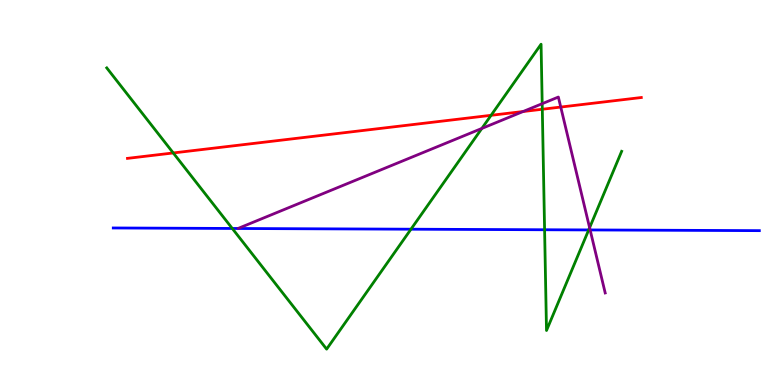[{'lines': ['blue', 'red'], 'intersections': []}, {'lines': ['green', 'red'], 'intersections': [{'x': 2.24, 'y': 6.03}, {'x': 6.34, 'y': 7.0}, {'x': 7.0, 'y': 7.16}]}, {'lines': ['purple', 'red'], 'intersections': [{'x': 6.75, 'y': 7.1}, {'x': 7.24, 'y': 7.22}]}, {'lines': ['blue', 'green'], 'intersections': [{'x': 3.0, 'y': 4.07}, {'x': 5.3, 'y': 4.05}, {'x': 7.03, 'y': 4.03}, {'x': 7.6, 'y': 4.03}]}, {'lines': ['blue', 'purple'], 'intersections': [{'x': 7.61, 'y': 4.03}]}, {'lines': ['green', 'purple'], 'intersections': [{'x': 6.22, 'y': 6.66}, {'x': 7.0, 'y': 7.31}, {'x': 7.61, 'y': 4.08}]}]